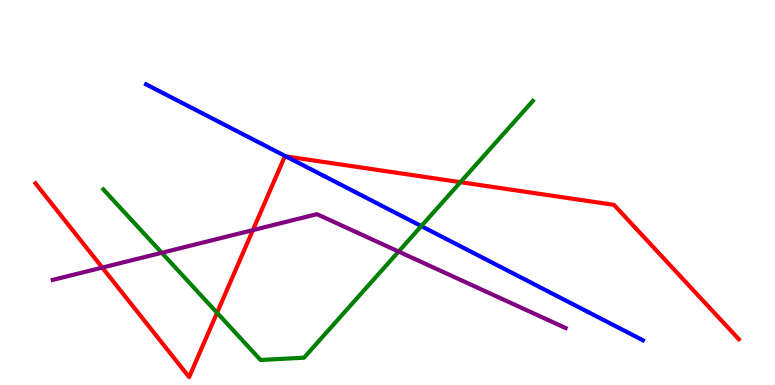[{'lines': ['blue', 'red'], 'intersections': [{'x': 3.69, 'y': 5.94}]}, {'lines': ['green', 'red'], 'intersections': [{'x': 2.8, 'y': 1.88}, {'x': 5.94, 'y': 5.27}]}, {'lines': ['purple', 'red'], 'intersections': [{'x': 1.32, 'y': 3.05}, {'x': 3.26, 'y': 4.02}]}, {'lines': ['blue', 'green'], 'intersections': [{'x': 5.44, 'y': 4.13}]}, {'lines': ['blue', 'purple'], 'intersections': []}, {'lines': ['green', 'purple'], 'intersections': [{'x': 2.09, 'y': 3.43}, {'x': 5.14, 'y': 3.47}]}]